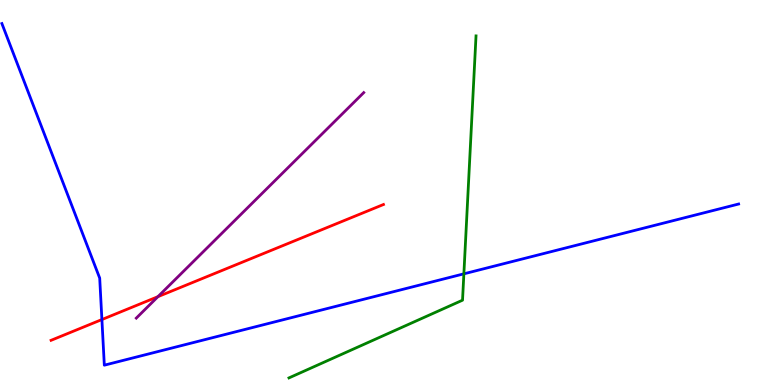[{'lines': ['blue', 'red'], 'intersections': [{'x': 1.31, 'y': 1.7}]}, {'lines': ['green', 'red'], 'intersections': []}, {'lines': ['purple', 'red'], 'intersections': [{'x': 2.04, 'y': 2.29}]}, {'lines': ['blue', 'green'], 'intersections': [{'x': 5.99, 'y': 2.89}]}, {'lines': ['blue', 'purple'], 'intersections': []}, {'lines': ['green', 'purple'], 'intersections': []}]